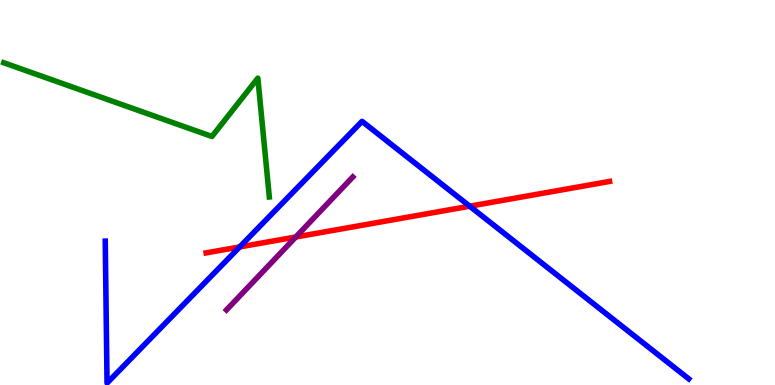[{'lines': ['blue', 'red'], 'intersections': [{'x': 3.09, 'y': 3.59}, {'x': 6.06, 'y': 4.64}]}, {'lines': ['green', 'red'], 'intersections': []}, {'lines': ['purple', 'red'], 'intersections': [{'x': 3.82, 'y': 3.84}]}, {'lines': ['blue', 'green'], 'intersections': []}, {'lines': ['blue', 'purple'], 'intersections': []}, {'lines': ['green', 'purple'], 'intersections': []}]